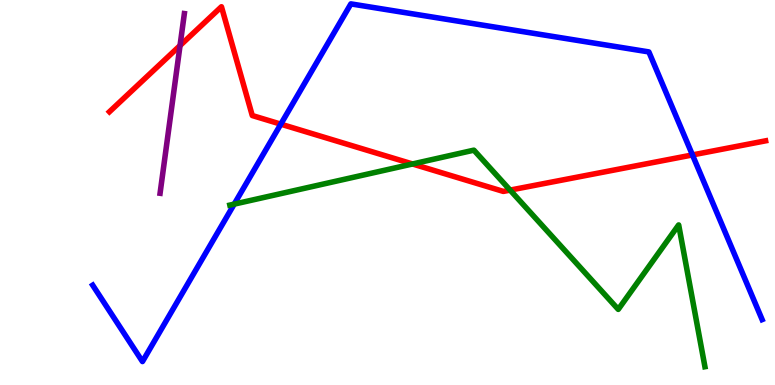[{'lines': ['blue', 'red'], 'intersections': [{'x': 3.62, 'y': 6.77}, {'x': 8.93, 'y': 5.98}]}, {'lines': ['green', 'red'], 'intersections': [{'x': 5.32, 'y': 5.74}, {'x': 6.58, 'y': 5.06}]}, {'lines': ['purple', 'red'], 'intersections': [{'x': 2.32, 'y': 8.82}]}, {'lines': ['blue', 'green'], 'intersections': [{'x': 3.02, 'y': 4.7}]}, {'lines': ['blue', 'purple'], 'intersections': []}, {'lines': ['green', 'purple'], 'intersections': []}]